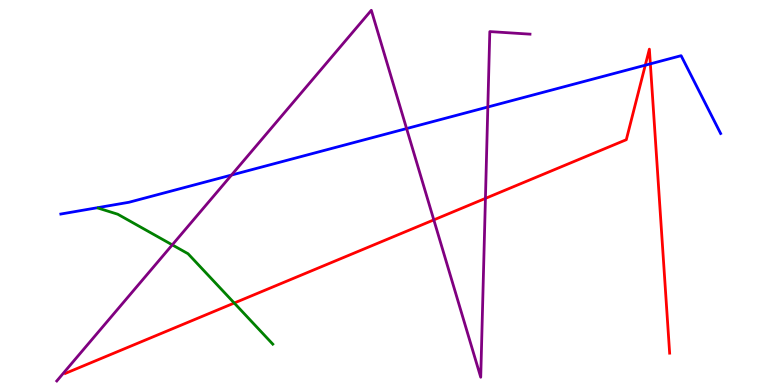[{'lines': ['blue', 'red'], 'intersections': [{'x': 8.33, 'y': 8.31}, {'x': 8.39, 'y': 8.34}]}, {'lines': ['green', 'red'], 'intersections': [{'x': 3.02, 'y': 2.13}]}, {'lines': ['purple', 'red'], 'intersections': [{'x': 5.6, 'y': 4.29}, {'x': 6.26, 'y': 4.85}]}, {'lines': ['blue', 'green'], 'intersections': []}, {'lines': ['blue', 'purple'], 'intersections': [{'x': 2.99, 'y': 5.45}, {'x': 5.25, 'y': 6.66}, {'x': 6.29, 'y': 7.22}]}, {'lines': ['green', 'purple'], 'intersections': [{'x': 2.22, 'y': 3.64}]}]